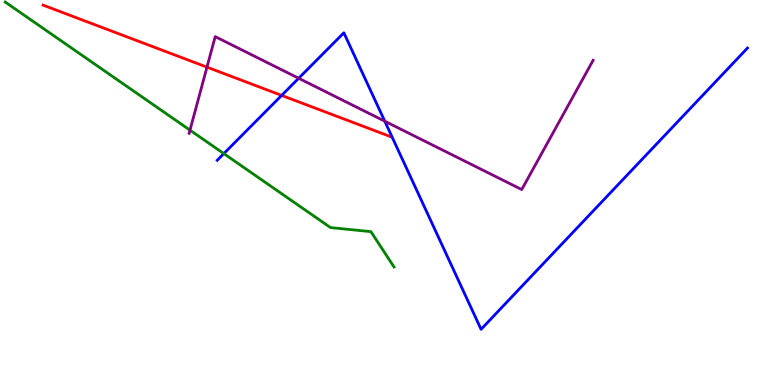[{'lines': ['blue', 'red'], 'intersections': [{'x': 3.63, 'y': 7.52}]}, {'lines': ['green', 'red'], 'intersections': []}, {'lines': ['purple', 'red'], 'intersections': [{'x': 2.67, 'y': 8.26}]}, {'lines': ['blue', 'green'], 'intersections': [{'x': 2.89, 'y': 6.01}]}, {'lines': ['blue', 'purple'], 'intersections': [{'x': 3.85, 'y': 7.97}, {'x': 4.96, 'y': 6.85}]}, {'lines': ['green', 'purple'], 'intersections': [{'x': 2.45, 'y': 6.62}]}]